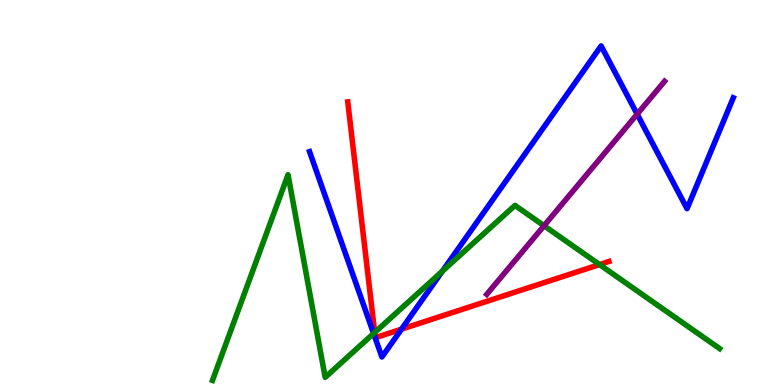[{'lines': ['blue', 'red'], 'intersections': [{'x': 5.18, 'y': 1.45}]}, {'lines': ['green', 'red'], 'intersections': [{'x': 4.83, 'y': 1.36}, {'x': 7.74, 'y': 3.13}]}, {'lines': ['purple', 'red'], 'intersections': []}, {'lines': ['blue', 'green'], 'intersections': [{'x': 4.82, 'y': 1.34}, {'x': 5.71, 'y': 2.96}]}, {'lines': ['blue', 'purple'], 'intersections': [{'x': 8.22, 'y': 7.03}]}, {'lines': ['green', 'purple'], 'intersections': [{'x': 7.02, 'y': 4.14}]}]